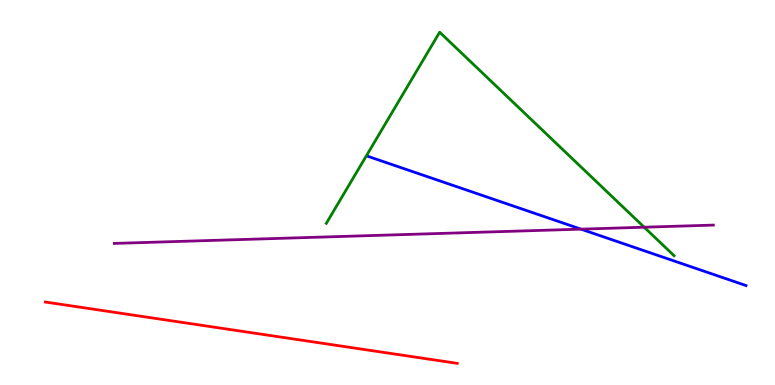[{'lines': ['blue', 'red'], 'intersections': []}, {'lines': ['green', 'red'], 'intersections': []}, {'lines': ['purple', 'red'], 'intersections': []}, {'lines': ['blue', 'green'], 'intersections': []}, {'lines': ['blue', 'purple'], 'intersections': [{'x': 7.5, 'y': 4.05}]}, {'lines': ['green', 'purple'], 'intersections': [{'x': 8.31, 'y': 4.1}]}]